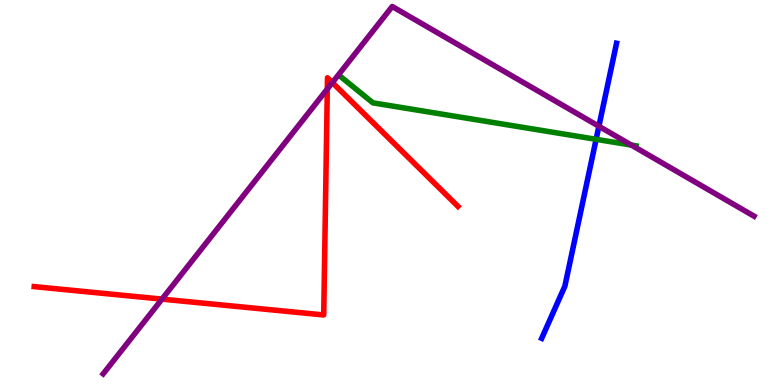[{'lines': ['blue', 'red'], 'intersections': []}, {'lines': ['green', 'red'], 'intersections': []}, {'lines': ['purple', 'red'], 'intersections': [{'x': 2.09, 'y': 2.23}, {'x': 4.22, 'y': 7.69}, {'x': 4.29, 'y': 7.86}]}, {'lines': ['blue', 'green'], 'intersections': [{'x': 7.69, 'y': 6.38}]}, {'lines': ['blue', 'purple'], 'intersections': [{'x': 7.73, 'y': 6.72}]}, {'lines': ['green', 'purple'], 'intersections': [{'x': 8.15, 'y': 6.23}]}]